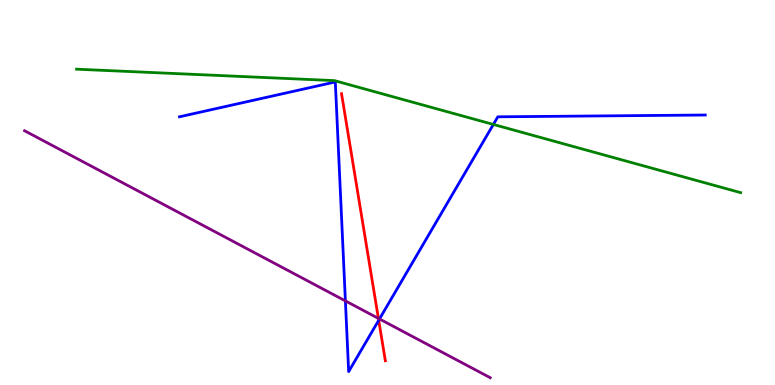[{'lines': ['blue', 'red'], 'intersections': [{'x': 4.89, 'y': 1.68}]}, {'lines': ['green', 'red'], 'intersections': []}, {'lines': ['purple', 'red'], 'intersections': [{'x': 4.88, 'y': 1.73}]}, {'lines': ['blue', 'green'], 'intersections': [{'x': 6.37, 'y': 6.77}]}, {'lines': ['blue', 'purple'], 'intersections': [{'x': 4.46, 'y': 2.18}, {'x': 4.9, 'y': 1.71}]}, {'lines': ['green', 'purple'], 'intersections': []}]